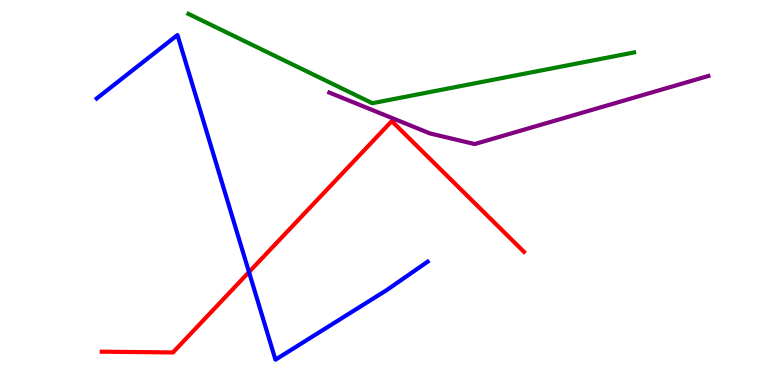[{'lines': ['blue', 'red'], 'intersections': [{'x': 3.21, 'y': 2.93}]}, {'lines': ['green', 'red'], 'intersections': []}, {'lines': ['purple', 'red'], 'intersections': []}, {'lines': ['blue', 'green'], 'intersections': []}, {'lines': ['blue', 'purple'], 'intersections': []}, {'lines': ['green', 'purple'], 'intersections': []}]